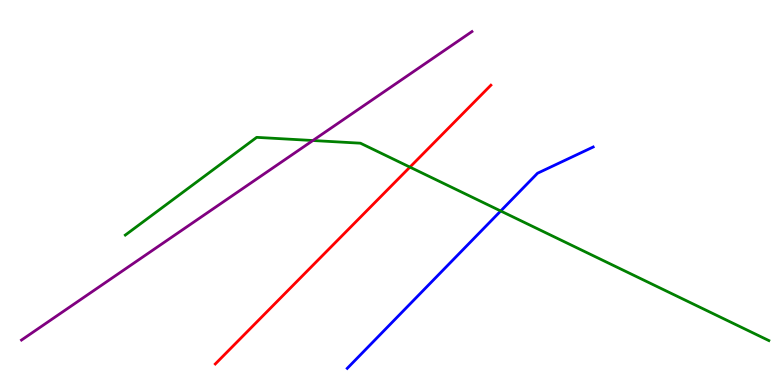[{'lines': ['blue', 'red'], 'intersections': []}, {'lines': ['green', 'red'], 'intersections': [{'x': 5.29, 'y': 5.66}]}, {'lines': ['purple', 'red'], 'intersections': []}, {'lines': ['blue', 'green'], 'intersections': [{'x': 6.46, 'y': 4.52}]}, {'lines': ['blue', 'purple'], 'intersections': []}, {'lines': ['green', 'purple'], 'intersections': [{'x': 4.04, 'y': 6.35}]}]